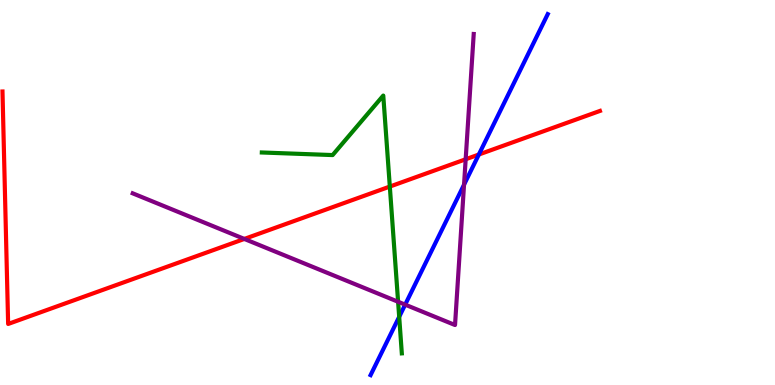[{'lines': ['blue', 'red'], 'intersections': [{'x': 6.18, 'y': 5.99}]}, {'lines': ['green', 'red'], 'intersections': [{'x': 5.03, 'y': 5.15}]}, {'lines': ['purple', 'red'], 'intersections': [{'x': 3.15, 'y': 3.79}, {'x': 6.01, 'y': 5.86}]}, {'lines': ['blue', 'green'], 'intersections': [{'x': 5.15, 'y': 1.77}]}, {'lines': ['blue', 'purple'], 'intersections': [{'x': 5.23, 'y': 2.09}, {'x': 5.99, 'y': 5.2}]}, {'lines': ['green', 'purple'], 'intersections': [{'x': 5.14, 'y': 2.16}]}]